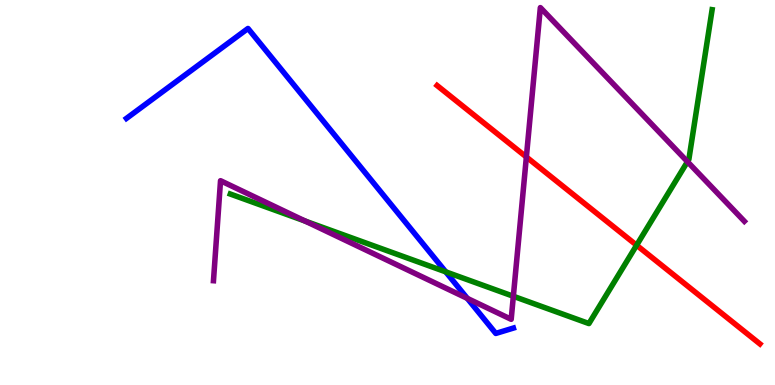[{'lines': ['blue', 'red'], 'intersections': []}, {'lines': ['green', 'red'], 'intersections': [{'x': 8.21, 'y': 3.63}]}, {'lines': ['purple', 'red'], 'intersections': [{'x': 6.79, 'y': 5.92}]}, {'lines': ['blue', 'green'], 'intersections': [{'x': 5.75, 'y': 2.94}]}, {'lines': ['blue', 'purple'], 'intersections': [{'x': 6.03, 'y': 2.25}]}, {'lines': ['green', 'purple'], 'intersections': [{'x': 3.94, 'y': 4.26}, {'x': 6.62, 'y': 2.3}, {'x': 8.87, 'y': 5.8}]}]